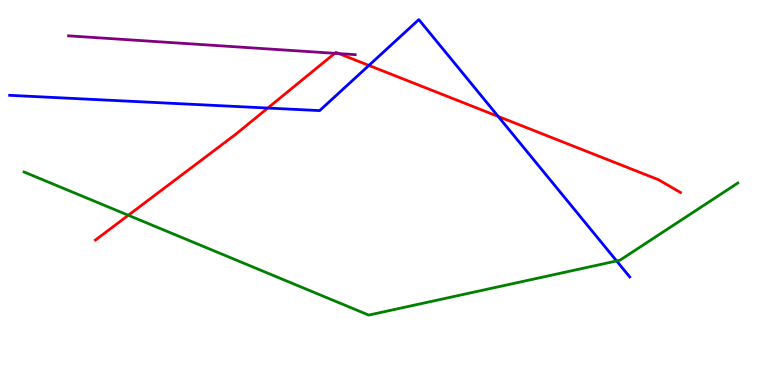[{'lines': ['blue', 'red'], 'intersections': [{'x': 3.46, 'y': 7.19}, {'x': 4.76, 'y': 8.3}, {'x': 6.43, 'y': 6.97}]}, {'lines': ['green', 'red'], 'intersections': [{'x': 1.66, 'y': 4.41}]}, {'lines': ['purple', 'red'], 'intersections': [{'x': 4.32, 'y': 8.62}, {'x': 4.37, 'y': 8.61}]}, {'lines': ['blue', 'green'], 'intersections': [{'x': 7.96, 'y': 3.22}]}, {'lines': ['blue', 'purple'], 'intersections': []}, {'lines': ['green', 'purple'], 'intersections': []}]